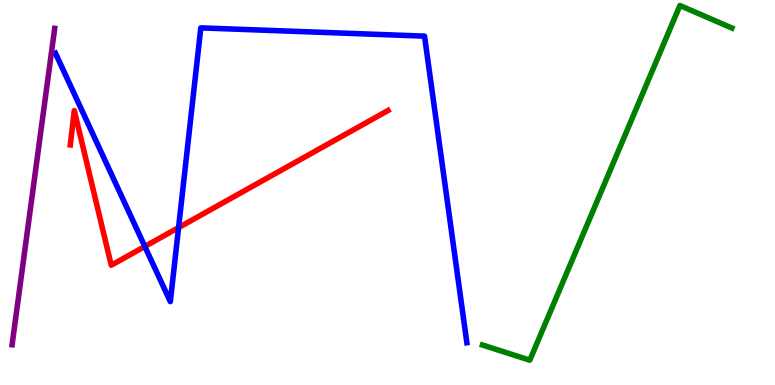[{'lines': ['blue', 'red'], 'intersections': [{'x': 1.87, 'y': 3.6}, {'x': 2.3, 'y': 4.09}]}, {'lines': ['green', 'red'], 'intersections': []}, {'lines': ['purple', 'red'], 'intersections': []}, {'lines': ['blue', 'green'], 'intersections': []}, {'lines': ['blue', 'purple'], 'intersections': []}, {'lines': ['green', 'purple'], 'intersections': []}]